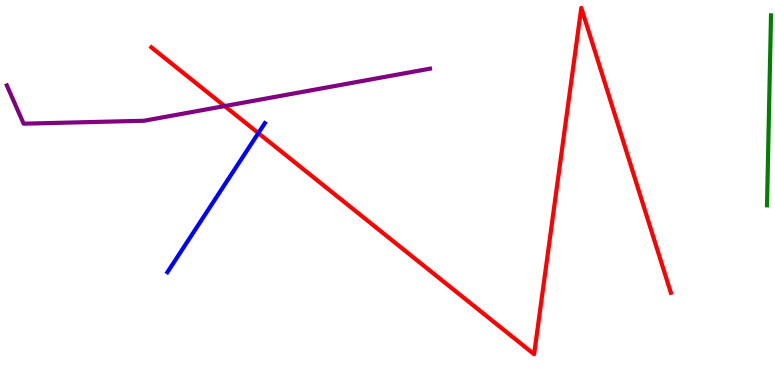[{'lines': ['blue', 'red'], 'intersections': [{'x': 3.33, 'y': 6.54}]}, {'lines': ['green', 'red'], 'intersections': []}, {'lines': ['purple', 'red'], 'intersections': [{'x': 2.9, 'y': 7.24}]}, {'lines': ['blue', 'green'], 'intersections': []}, {'lines': ['blue', 'purple'], 'intersections': []}, {'lines': ['green', 'purple'], 'intersections': []}]